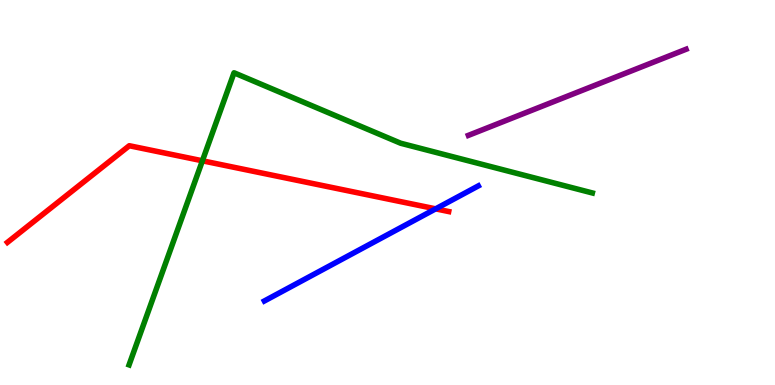[{'lines': ['blue', 'red'], 'intersections': [{'x': 5.62, 'y': 4.58}]}, {'lines': ['green', 'red'], 'intersections': [{'x': 2.61, 'y': 5.82}]}, {'lines': ['purple', 'red'], 'intersections': []}, {'lines': ['blue', 'green'], 'intersections': []}, {'lines': ['blue', 'purple'], 'intersections': []}, {'lines': ['green', 'purple'], 'intersections': []}]